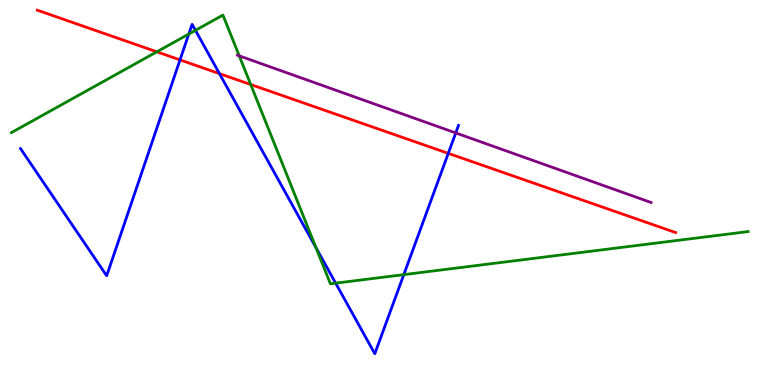[{'lines': ['blue', 'red'], 'intersections': [{'x': 2.32, 'y': 8.44}, {'x': 2.83, 'y': 8.09}, {'x': 5.78, 'y': 6.02}]}, {'lines': ['green', 'red'], 'intersections': [{'x': 2.02, 'y': 8.65}, {'x': 3.23, 'y': 7.8}]}, {'lines': ['purple', 'red'], 'intersections': []}, {'lines': ['blue', 'green'], 'intersections': [{'x': 2.44, 'y': 9.12}, {'x': 2.52, 'y': 9.21}, {'x': 4.08, 'y': 3.57}, {'x': 4.33, 'y': 2.65}, {'x': 5.21, 'y': 2.87}]}, {'lines': ['blue', 'purple'], 'intersections': [{'x': 5.88, 'y': 6.55}]}, {'lines': ['green', 'purple'], 'intersections': [{'x': 3.09, 'y': 8.55}]}]